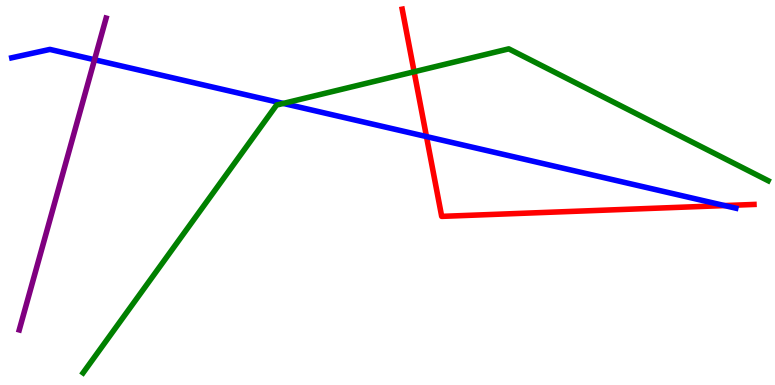[{'lines': ['blue', 'red'], 'intersections': [{'x': 5.5, 'y': 6.45}, {'x': 9.35, 'y': 4.66}]}, {'lines': ['green', 'red'], 'intersections': [{'x': 5.34, 'y': 8.14}]}, {'lines': ['purple', 'red'], 'intersections': []}, {'lines': ['blue', 'green'], 'intersections': [{'x': 3.66, 'y': 7.31}]}, {'lines': ['blue', 'purple'], 'intersections': [{'x': 1.22, 'y': 8.45}]}, {'lines': ['green', 'purple'], 'intersections': []}]